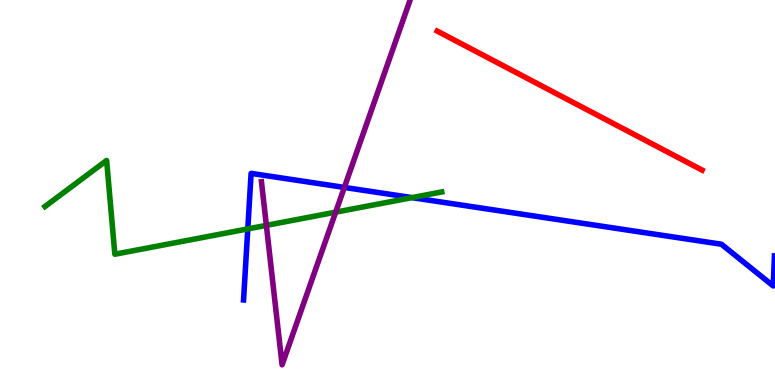[{'lines': ['blue', 'red'], 'intersections': []}, {'lines': ['green', 'red'], 'intersections': []}, {'lines': ['purple', 'red'], 'intersections': []}, {'lines': ['blue', 'green'], 'intersections': [{'x': 3.2, 'y': 4.05}, {'x': 5.32, 'y': 4.87}]}, {'lines': ['blue', 'purple'], 'intersections': [{'x': 4.44, 'y': 5.13}]}, {'lines': ['green', 'purple'], 'intersections': [{'x': 3.44, 'y': 4.15}, {'x': 4.33, 'y': 4.49}]}]